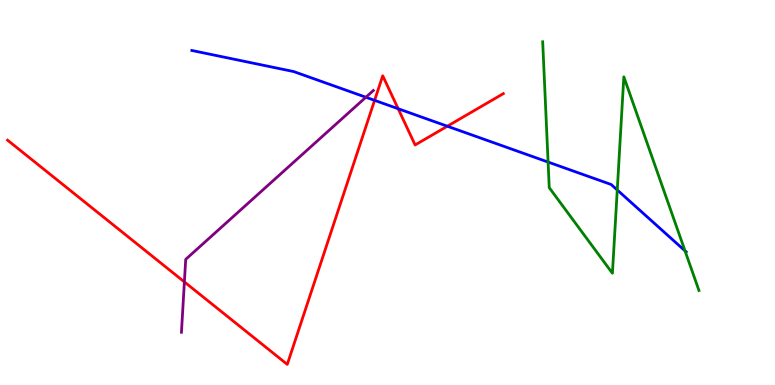[{'lines': ['blue', 'red'], 'intersections': [{'x': 4.83, 'y': 7.39}, {'x': 5.14, 'y': 7.18}, {'x': 5.77, 'y': 6.72}]}, {'lines': ['green', 'red'], 'intersections': []}, {'lines': ['purple', 'red'], 'intersections': [{'x': 2.38, 'y': 2.68}]}, {'lines': ['blue', 'green'], 'intersections': [{'x': 7.07, 'y': 5.79}, {'x': 7.96, 'y': 5.07}, {'x': 8.84, 'y': 3.48}]}, {'lines': ['blue', 'purple'], 'intersections': [{'x': 4.72, 'y': 7.47}]}, {'lines': ['green', 'purple'], 'intersections': []}]